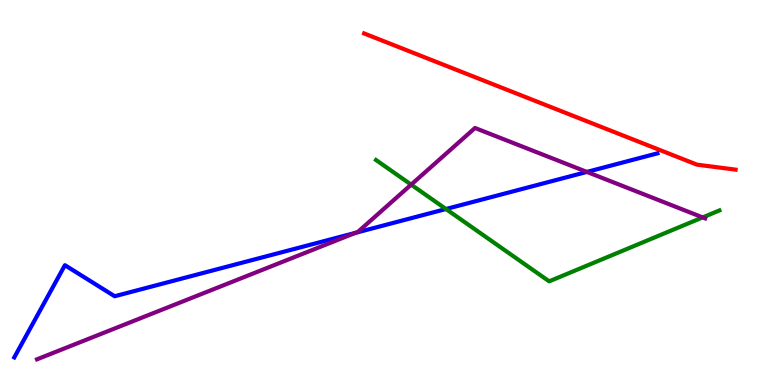[{'lines': ['blue', 'red'], 'intersections': []}, {'lines': ['green', 'red'], 'intersections': []}, {'lines': ['purple', 'red'], 'intersections': []}, {'lines': ['blue', 'green'], 'intersections': [{'x': 5.75, 'y': 4.57}]}, {'lines': ['blue', 'purple'], 'intersections': [{'x': 4.59, 'y': 3.95}, {'x': 7.57, 'y': 5.53}]}, {'lines': ['green', 'purple'], 'intersections': [{'x': 5.31, 'y': 5.2}, {'x': 9.07, 'y': 4.35}]}]